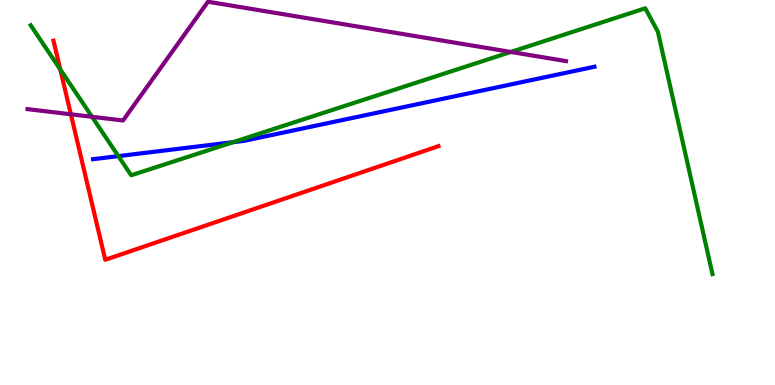[{'lines': ['blue', 'red'], 'intersections': []}, {'lines': ['green', 'red'], 'intersections': [{'x': 0.778, 'y': 8.2}]}, {'lines': ['purple', 'red'], 'intersections': [{'x': 0.915, 'y': 7.03}]}, {'lines': ['blue', 'green'], 'intersections': [{'x': 1.53, 'y': 5.95}, {'x': 3.01, 'y': 6.31}]}, {'lines': ['blue', 'purple'], 'intersections': []}, {'lines': ['green', 'purple'], 'intersections': [{'x': 1.19, 'y': 6.97}, {'x': 6.59, 'y': 8.65}]}]